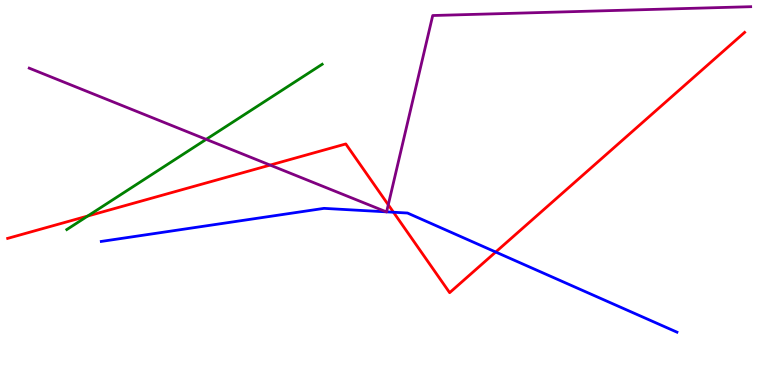[{'lines': ['blue', 'red'], 'intersections': [{'x': 5.08, 'y': 4.49}, {'x': 6.4, 'y': 3.45}]}, {'lines': ['green', 'red'], 'intersections': [{'x': 1.13, 'y': 4.39}]}, {'lines': ['purple', 'red'], 'intersections': [{'x': 3.49, 'y': 5.71}, {'x': 5.01, 'y': 4.68}]}, {'lines': ['blue', 'green'], 'intersections': []}, {'lines': ['blue', 'purple'], 'intersections': [{'x': 4.98, 'y': 4.5}, {'x': 4.99, 'y': 4.5}]}, {'lines': ['green', 'purple'], 'intersections': [{'x': 2.66, 'y': 6.38}]}]